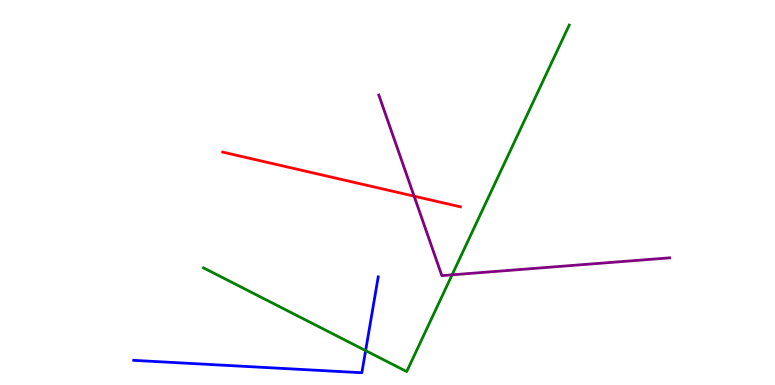[{'lines': ['blue', 'red'], 'intersections': []}, {'lines': ['green', 'red'], 'intersections': []}, {'lines': ['purple', 'red'], 'intersections': [{'x': 5.34, 'y': 4.9}]}, {'lines': ['blue', 'green'], 'intersections': [{'x': 4.72, 'y': 0.894}]}, {'lines': ['blue', 'purple'], 'intersections': []}, {'lines': ['green', 'purple'], 'intersections': [{'x': 5.83, 'y': 2.86}]}]